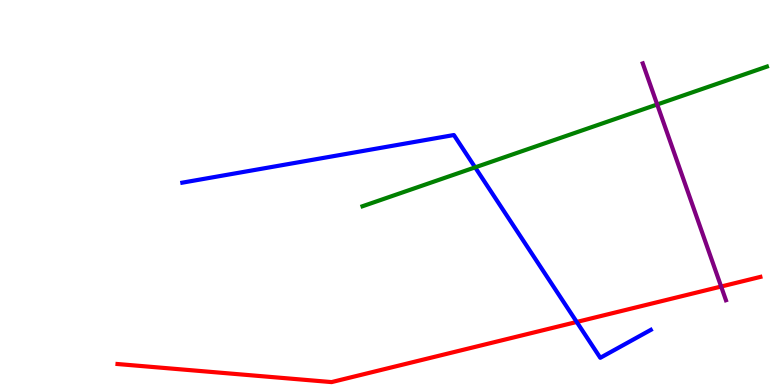[{'lines': ['blue', 'red'], 'intersections': [{'x': 7.44, 'y': 1.64}]}, {'lines': ['green', 'red'], 'intersections': []}, {'lines': ['purple', 'red'], 'intersections': [{'x': 9.3, 'y': 2.56}]}, {'lines': ['blue', 'green'], 'intersections': [{'x': 6.13, 'y': 5.65}]}, {'lines': ['blue', 'purple'], 'intersections': []}, {'lines': ['green', 'purple'], 'intersections': [{'x': 8.48, 'y': 7.29}]}]